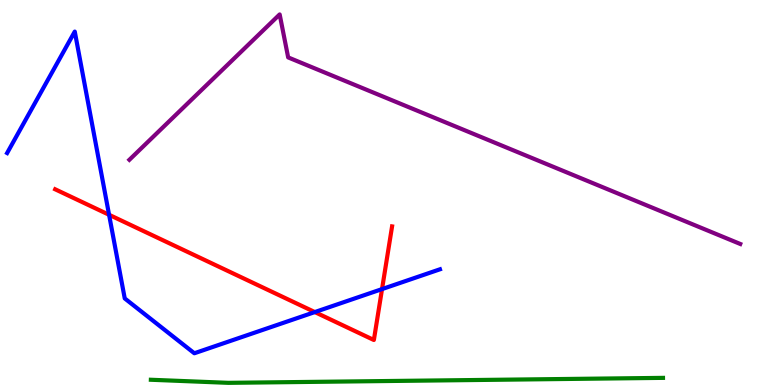[{'lines': ['blue', 'red'], 'intersections': [{'x': 1.41, 'y': 4.42}, {'x': 4.06, 'y': 1.89}, {'x': 4.93, 'y': 2.49}]}, {'lines': ['green', 'red'], 'intersections': []}, {'lines': ['purple', 'red'], 'intersections': []}, {'lines': ['blue', 'green'], 'intersections': []}, {'lines': ['blue', 'purple'], 'intersections': []}, {'lines': ['green', 'purple'], 'intersections': []}]